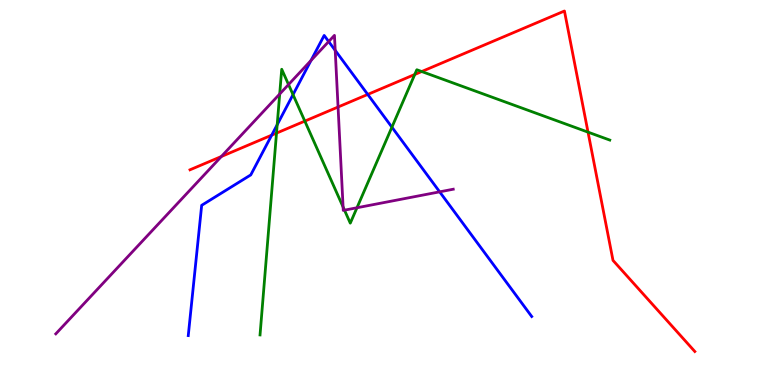[{'lines': ['blue', 'red'], 'intersections': [{'x': 3.51, 'y': 6.49}, {'x': 4.74, 'y': 7.55}]}, {'lines': ['green', 'red'], 'intersections': [{'x': 3.57, 'y': 6.54}, {'x': 3.93, 'y': 6.85}, {'x': 5.35, 'y': 8.07}, {'x': 5.44, 'y': 8.14}, {'x': 7.59, 'y': 6.57}]}, {'lines': ['purple', 'red'], 'intersections': [{'x': 2.86, 'y': 5.93}, {'x': 4.36, 'y': 7.22}]}, {'lines': ['blue', 'green'], 'intersections': [{'x': 3.58, 'y': 6.76}, {'x': 3.78, 'y': 7.54}, {'x': 5.06, 'y': 6.7}]}, {'lines': ['blue', 'purple'], 'intersections': [{'x': 4.01, 'y': 8.43}, {'x': 4.24, 'y': 8.92}, {'x': 4.33, 'y': 8.69}, {'x': 5.67, 'y': 5.02}]}, {'lines': ['green', 'purple'], 'intersections': [{'x': 3.61, 'y': 7.56}, {'x': 3.72, 'y': 7.8}, {'x': 4.43, 'y': 4.62}, {'x': 4.45, 'y': 4.54}, {'x': 4.61, 'y': 4.6}]}]